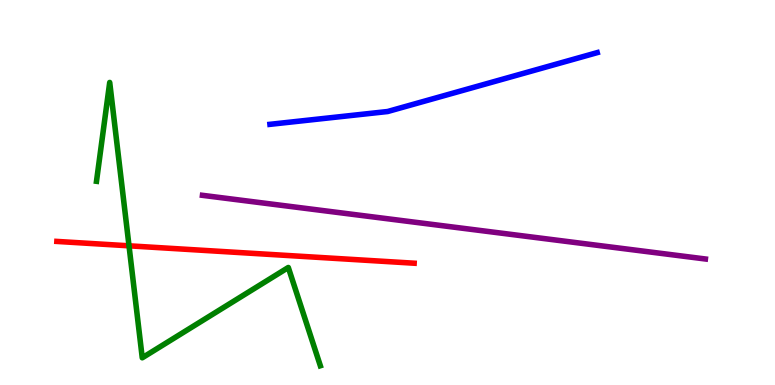[{'lines': ['blue', 'red'], 'intersections': []}, {'lines': ['green', 'red'], 'intersections': [{'x': 1.66, 'y': 3.62}]}, {'lines': ['purple', 'red'], 'intersections': []}, {'lines': ['blue', 'green'], 'intersections': []}, {'lines': ['blue', 'purple'], 'intersections': []}, {'lines': ['green', 'purple'], 'intersections': []}]